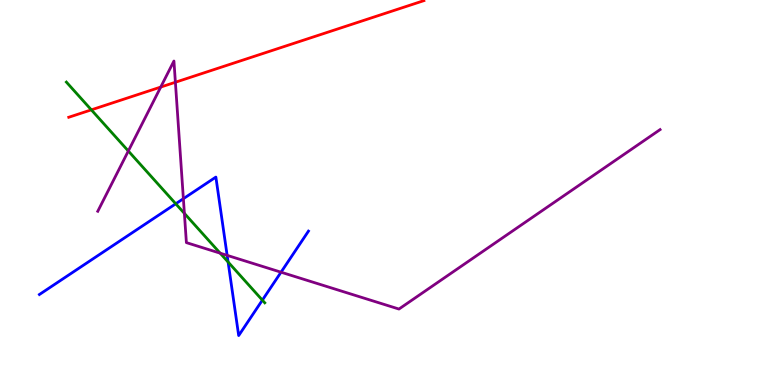[{'lines': ['blue', 'red'], 'intersections': []}, {'lines': ['green', 'red'], 'intersections': [{'x': 1.18, 'y': 7.15}]}, {'lines': ['purple', 'red'], 'intersections': [{'x': 2.07, 'y': 7.74}, {'x': 2.26, 'y': 7.86}]}, {'lines': ['blue', 'green'], 'intersections': [{'x': 2.27, 'y': 4.71}, {'x': 2.94, 'y': 3.19}, {'x': 3.39, 'y': 2.2}]}, {'lines': ['blue', 'purple'], 'intersections': [{'x': 2.37, 'y': 4.84}, {'x': 2.93, 'y': 3.37}, {'x': 3.63, 'y': 2.93}]}, {'lines': ['green', 'purple'], 'intersections': [{'x': 1.66, 'y': 6.08}, {'x': 2.38, 'y': 4.46}, {'x': 2.84, 'y': 3.42}]}]